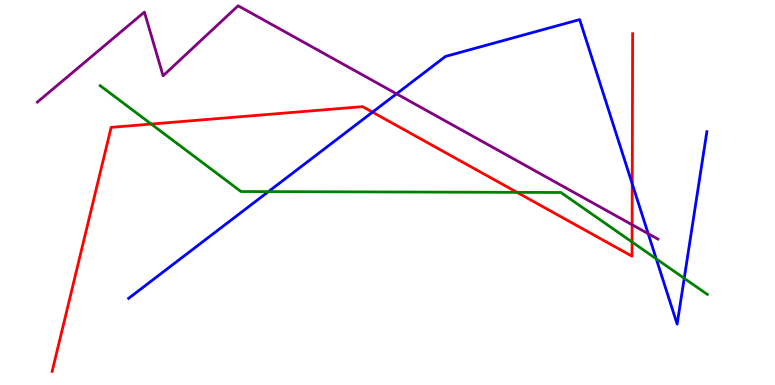[{'lines': ['blue', 'red'], 'intersections': [{'x': 4.81, 'y': 7.09}, {'x': 8.16, 'y': 5.22}]}, {'lines': ['green', 'red'], 'intersections': [{'x': 1.95, 'y': 6.78}, {'x': 6.67, 'y': 5.0}, {'x': 8.16, 'y': 3.71}]}, {'lines': ['purple', 'red'], 'intersections': [{'x': 8.16, 'y': 4.16}]}, {'lines': ['blue', 'green'], 'intersections': [{'x': 3.46, 'y': 5.02}, {'x': 8.47, 'y': 3.28}, {'x': 8.83, 'y': 2.77}]}, {'lines': ['blue', 'purple'], 'intersections': [{'x': 5.12, 'y': 7.56}, {'x': 8.36, 'y': 3.93}]}, {'lines': ['green', 'purple'], 'intersections': []}]